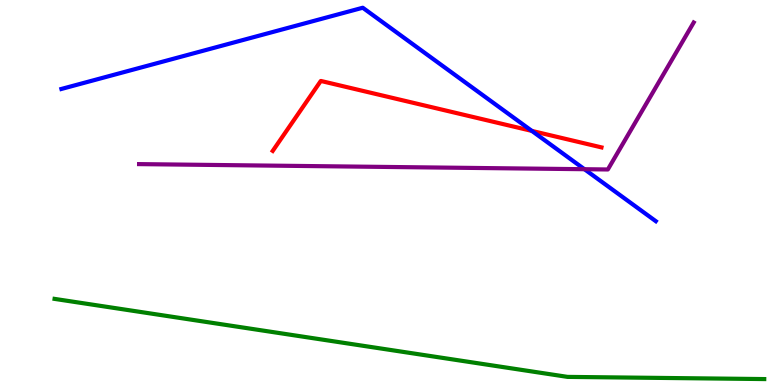[{'lines': ['blue', 'red'], 'intersections': [{'x': 6.86, 'y': 6.6}]}, {'lines': ['green', 'red'], 'intersections': []}, {'lines': ['purple', 'red'], 'intersections': []}, {'lines': ['blue', 'green'], 'intersections': []}, {'lines': ['blue', 'purple'], 'intersections': [{'x': 7.54, 'y': 5.6}]}, {'lines': ['green', 'purple'], 'intersections': []}]